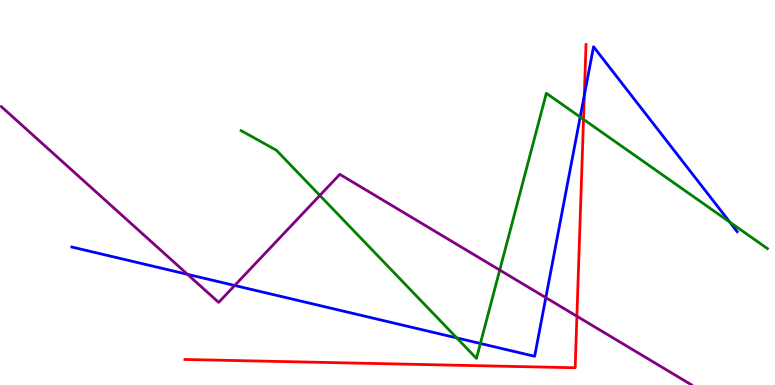[{'lines': ['blue', 'red'], 'intersections': [{'x': 7.54, 'y': 7.53}]}, {'lines': ['green', 'red'], 'intersections': [{'x': 7.53, 'y': 6.9}]}, {'lines': ['purple', 'red'], 'intersections': [{'x': 7.44, 'y': 1.79}]}, {'lines': ['blue', 'green'], 'intersections': [{'x': 5.89, 'y': 1.22}, {'x': 6.2, 'y': 1.08}, {'x': 7.49, 'y': 6.96}, {'x': 9.42, 'y': 4.23}]}, {'lines': ['blue', 'purple'], 'intersections': [{'x': 2.42, 'y': 2.87}, {'x': 3.03, 'y': 2.58}, {'x': 7.04, 'y': 2.27}]}, {'lines': ['green', 'purple'], 'intersections': [{'x': 4.13, 'y': 4.92}, {'x': 6.45, 'y': 2.99}]}]